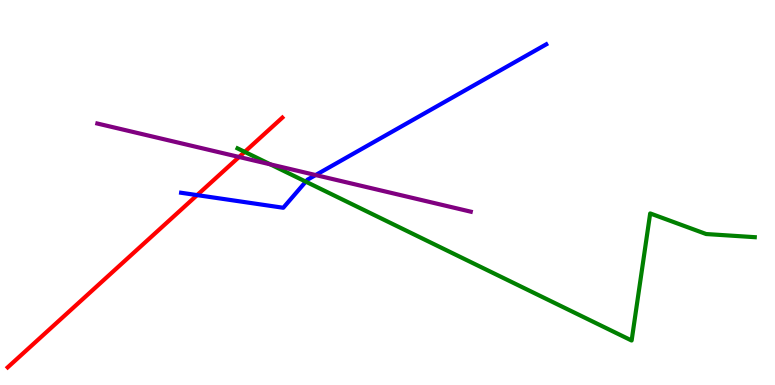[{'lines': ['blue', 'red'], 'intersections': [{'x': 2.54, 'y': 4.93}]}, {'lines': ['green', 'red'], 'intersections': [{'x': 3.16, 'y': 6.06}]}, {'lines': ['purple', 'red'], 'intersections': [{'x': 3.08, 'y': 5.92}]}, {'lines': ['blue', 'green'], 'intersections': [{'x': 3.95, 'y': 5.28}]}, {'lines': ['blue', 'purple'], 'intersections': [{'x': 4.07, 'y': 5.45}]}, {'lines': ['green', 'purple'], 'intersections': [{'x': 3.49, 'y': 5.73}]}]